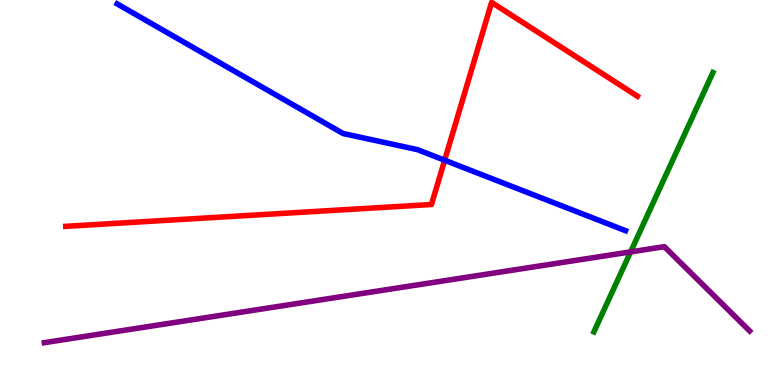[{'lines': ['blue', 'red'], 'intersections': [{'x': 5.74, 'y': 5.84}]}, {'lines': ['green', 'red'], 'intersections': []}, {'lines': ['purple', 'red'], 'intersections': []}, {'lines': ['blue', 'green'], 'intersections': []}, {'lines': ['blue', 'purple'], 'intersections': []}, {'lines': ['green', 'purple'], 'intersections': [{'x': 8.14, 'y': 3.46}]}]